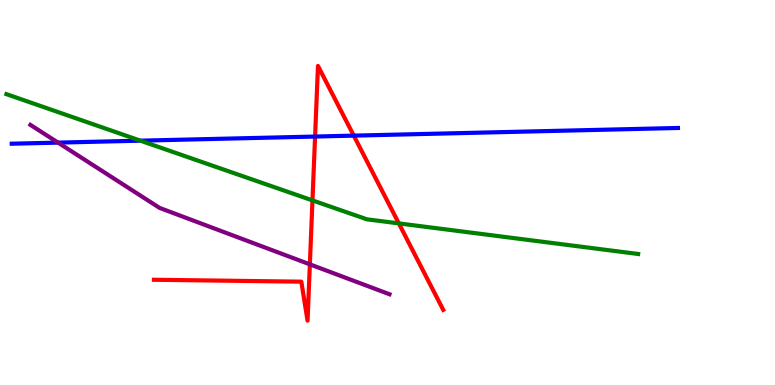[{'lines': ['blue', 'red'], 'intersections': [{'x': 4.07, 'y': 6.45}, {'x': 4.56, 'y': 6.48}]}, {'lines': ['green', 'red'], 'intersections': [{'x': 4.03, 'y': 4.79}, {'x': 5.15, 'y': 4.2}]}, {'lines': ['purple', 'red'], 'intersections': [{'x': 4.0, 'y': 3.13}]}, {'lines': ['blue', 'green'], 'intersections': [{'x': 1.81, 'y': 6.35}]}, {'lines': ['blue', 'purple'], 'intersections': [{'x': 0.749, 'y': 6.3}]}, {'lines': ['green', 'purple'], 'intersections': []}]